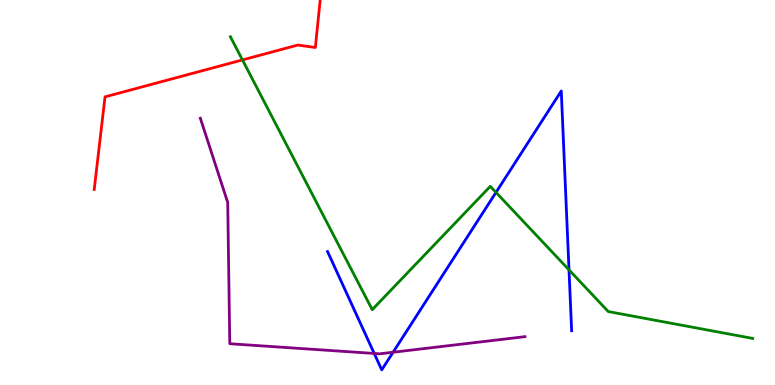[{'lines': ['blue', 'red'], 'intersections': []}, {'lines': ['green', 'red'], 'intersections': [{'x': 3.13, 'y': 8.44}]}, {'lines': ['purple', 'red'], 'intersections': []}, {'lines': ['blue', 'green'], 'intersections': [{'x': 6.4, 'y': 5.0}, {'x': 7.34, 'y': 2.99}]}, {'lines': ['blue', 'purple'], 'intersections': [{'x': 4.83, 'y': 0.819}, {'x': 5.07, 'y': 0.851}]}, {'lines': ['green', 'purple'], 'intersections': []}]